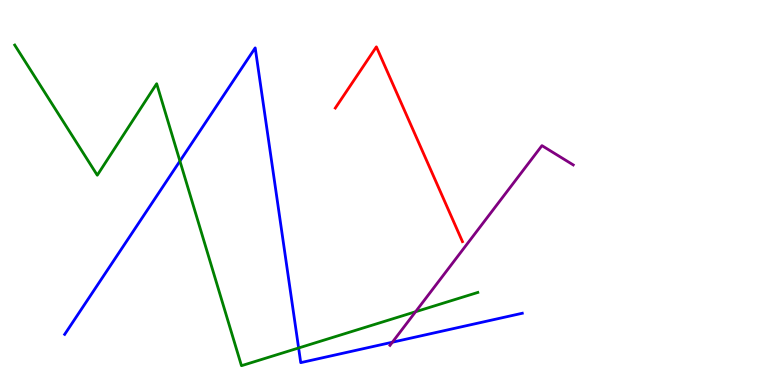[{'lines': ['blue', 'red'], 'intersections': []}, {'lines': ['green', 'red'], 'intersections': []}, {'lines': ['purple', 'red'], 'intersections': []}, {'lines': ['blue', 'green'], 'intersections': [{'x': 2.32, 'y': 5.82}, {'x': 3.85, 'y': 0.961}]}, {'lines': ['blue', 'purple'], 'intersections': [{'x': 5.06, 'y': 1.11}]}, {'lines': ['green', 'purple'], 'intersections': [{'x': 5.36, 'y': 1.9}]}]